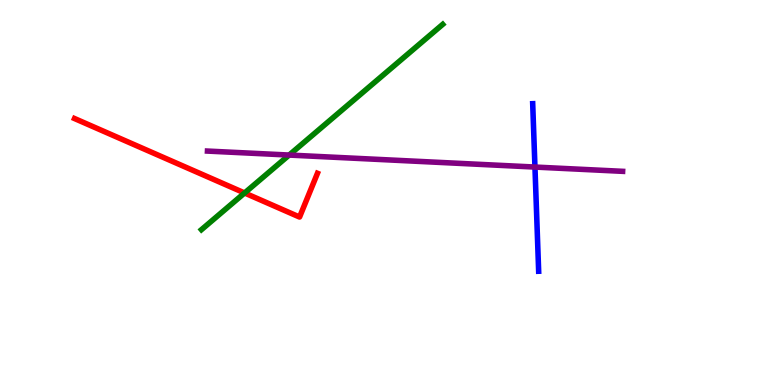[{'lines': ['blue', 'red'], 'intersections': []}, {'lines': ['green', 'red'], 'intersections': [{'x': 3.16, 'y': 4.99}]}, {'lines': ['purple', 'red'], 'intersections': []}, {'lines': ['blue', 'green'], 'intersections': []}, {'lines': ['blue', 'purple'], 'intersections': [{'x': 6.9, 'y': 5.66}]}, {'lines': ['green', 'purple'], 'intersections': [{'x': 3.73, 'y': 5.97}]}]